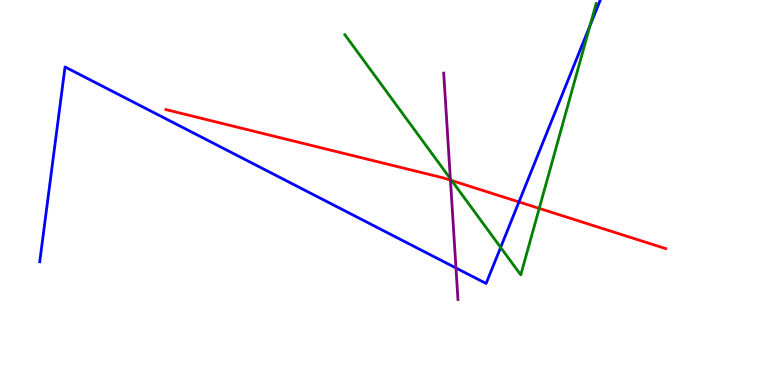[{'lines': ['blue', 'red'], 'intersections': [{'x': 6.7, 'y': 4.75}]}, {'lines': ['green', 'red'], 'intersections': [{'x': 5.83, 'y': 5.31}, {'x': 6.96, 'y': 4.59}]}, {'lines': ['purple', 'red'], 'intersections': [{'x': 5.81, 'y': 5.32}]}, {'lines': ['blue', 'green'], 'intersections': [{'x': 6.46, 'y': 3.57}, {'x': 7.61, 'y': 9.34}]}, {'lines': ['blue', 'purple'], 'intersections': [{'x': 5.88, 'y': 3.04}]}, {'lines': ['green', 'purple'], 'intersections': [{'x': 5.81, 'y': 5.36}]}]